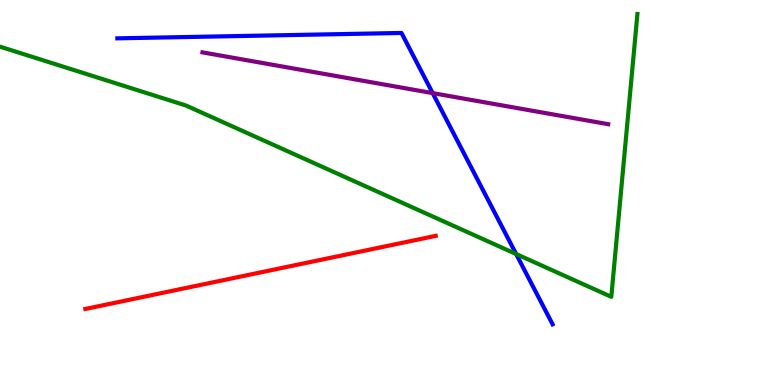[{'lines': ['blue', 'red'], 'intersections': []}, {'lines': ['green', 'red'], 'intersections': []}, {'lines': ['purple', 'red'], 'intersections': []}, {'lines': ['blue', 'green'], 'intersections': [{'x': 6.66, 'y': 3.4}]}, {'lines': ['blue', 'purple'], 'intersections': [{'x': 5.58, 'y': 7.58}]}, {'lines': ['green', 'purple'], 'intersections': []}]